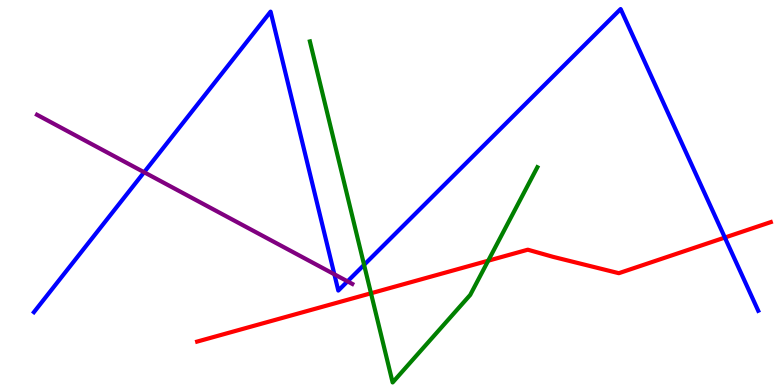[{'lines': ['blue', 'red'], 'intersections': [{'x': 9.35, 'y': 3.83}]}, {'lines': ['green', 'red'], 'intersections': [{'x': 4.79, 'y': 2.38}, {'x': 6.3, 'y': 3.23}]}, {'lines': ['purple', 'red'], 'intersections': []}, {'lines': ['blue', 'green'], 'intersections': [{'x': 4.7, 'y': 3.12}]}, {'lines': ['blue', 'purple'], 'intersections': [{'x': 1.86, 'y': 5.53}, {'x': 4.31, 'y': 2.88}, {'x': 4.48, 'y': 2.69}]}, {'lines': ['green', 'purple'], 'intersections': []}]